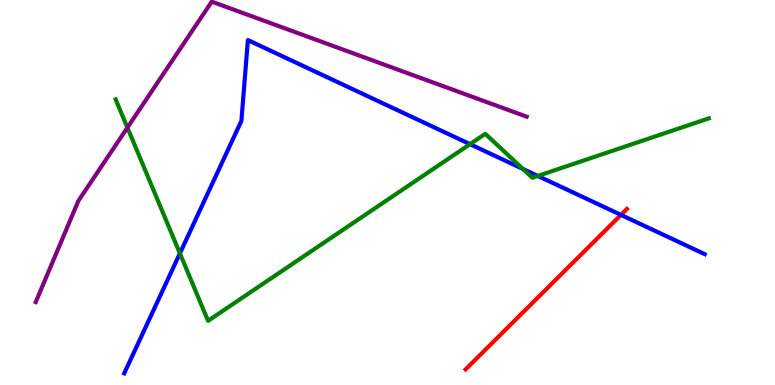[{'lines': ['blue', 'red'], 'intersections': [{'x': 8.01, 'y': 4.42}]}, {'lines': ['green', 'red'], 'intersections': []}, {'lines': ['purple', 'red'], 'intersections': []}, {'lines': ['blue', 'green'], 'intersections': [{'x': 2.32, 'y': 3.42}, {'x': 6.06, 'y': 6.26}, {'x': 6.75, 'y': 5.61}, {'x': 6.94, 'y': 5.43}]}, {'lines': ['blue', 'purple'], 'intersections': []}, {'lines': ['green', 'purple'], 'intersections': [{'x': 1.64, 'y': 6.69}]}]